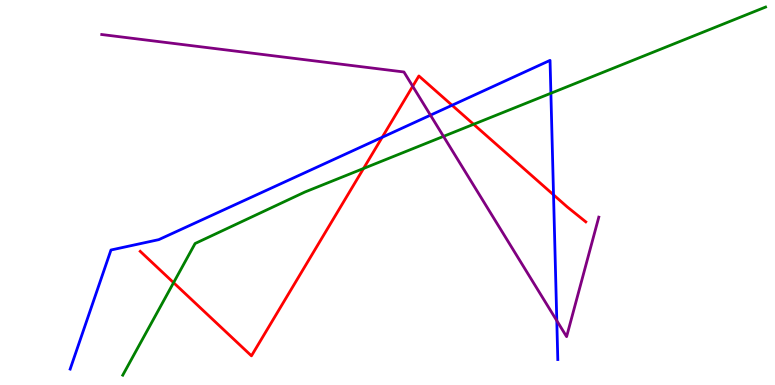[{'lines': ['blue', 'red'], 'intersections': [{'x': 4.93, 'y': 6.43}, {'x': 5.83, 'y': 7.27}, {'x': 7.14, 'y': 4.94}]}, {'lines': ['green', 'red'], 'intersections': [{'x': 2.24, 'y': 2.66}, {'x': 4.69, 'y': 5.62}, {'x': 6.11, 'y': 6.77}]}, {'lines': ['purple', 'red'], 'intersections': [{'x': 5.33, 'y': 7.76}]}, {'lines': ['blue', 'green'], 'intersections': [{'x': 7.11, 'y': 7.58}]}, {'lines': ['blue', 'purple'], 'intersections': [{'x': 5.55, 'y': 7.01}, {'x': 7.18, 'y': 1.67}]}, {'lines': ['green', 'purple'], 'intersections': [{'x': 5.72, 'y': 6.46}]}]